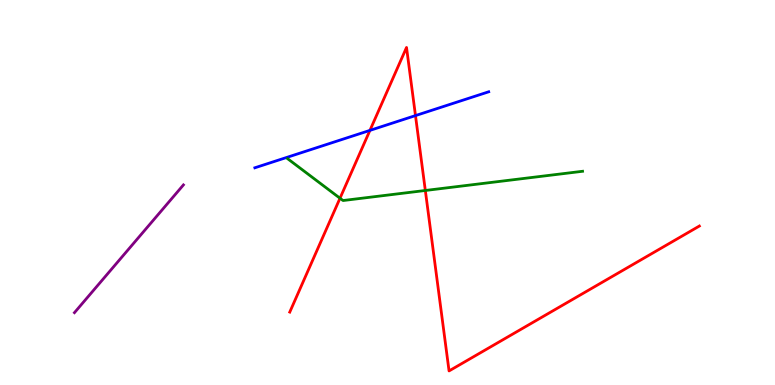[{'lines': ['blue', 'red'], 'intersections': [{'x': 4.77, 'y': 6.61}, {'x': 5.36, 'y': 7.0}]}, {'lines': ['green', 'red'], 'intersections': [{'x': 4.39, 'y': 4.85}, {'x': 5.49, 'y': 5.05}]}, {'lines': ['purple', 'red'], 'intersections': []}, {'lines': ['blue', 'green'], 'intersections': []}, {'lines': ['blue', 'purple'], 'intersections': []}, {'lines': ['green', 'purple'], 'intersections': []}]